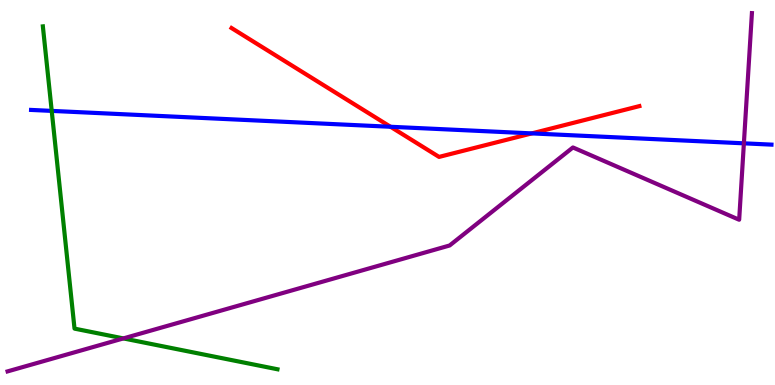[{'lines': ['blue', 'red'], 'intersections': [{'x': 5.04, 'y': 6.71}, {'x': 6.86, 'y': 6.54}]}, {'lines': ['green', 'red'], 'intersections': []}, {'lines': ['purple', 'red'], 'intersections': []}, {'lines': ['blue', 'green'], 'intersections': [{'x': 0.667, 'y': 7.12}]}, {'lines': ['blue', 'purple'], 'intersections': [{'x': 9.6, 'y': 6.28}]}, {'lines': ['green', 'purple'], 'intersections': [{'x': 1.59, 'y': 1.21}]}]